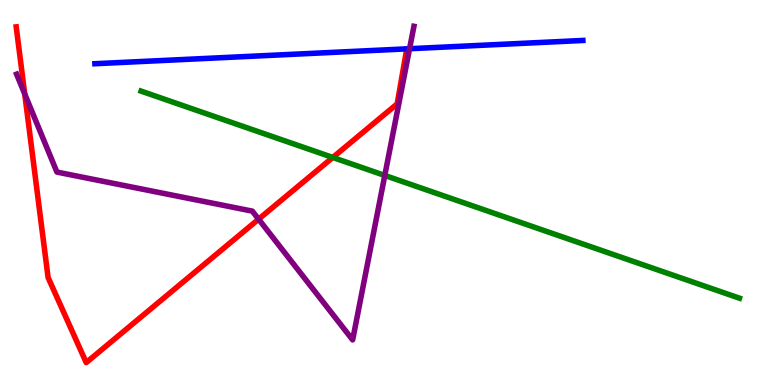[{'lines': ['blue', 'red'], 'intersections': []}, {'lines': ['green', 'red'], 'intersections': [{'x': 4.29, 'y': 5.91}]}, {'lines': ['purple', 'red'], 'intersections': [{'x': 0.319, 'y': 7.56}, {'x': 3.34, 'y': 4.31}]}, {'lines': ['blue', 'green'], 'intersections': []}, {'lines': ['blue', 'purple'], 'intersections': [{'x': 5.28, 'y': 8.73}]}, {'lines': ['green', 'purple'], 'intersections': [{'x': 4.97, 'y': 5.44}]}]